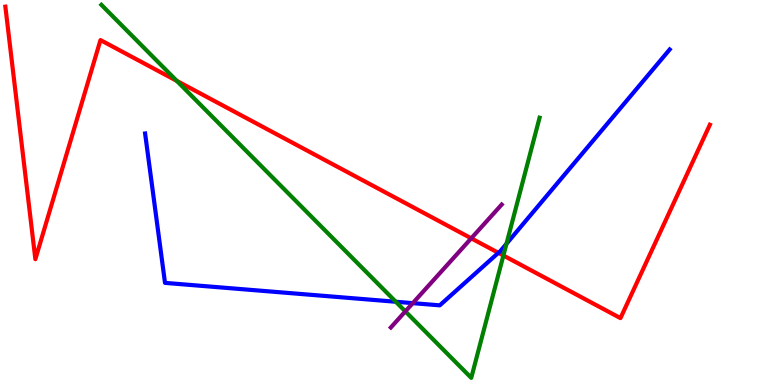[{'lines': ['blue', 'red'], 'intersections': [{'x': 6.43, 'y': 3.43}]}, {'lines': ['green', 'red'], 'intersections': [{'x': 2.28, 'y': 7.9}, {'x': 6.5, 'y': 3.36}]}, {'lines': ['purple', 'red'], 'intersections': [{'x': 6.08, 'y': 3.81}]}, {'lines': ['blue', 'green'], 'intersections': [{'x': 5.11, 'y': 2.16}, {'x': 6.54, 'y': 3.67}]}, {'lines': ['blue', 'purple'], 'intersections': [{'x': 5.33, 'y': 2.13}]}, {'lines': ['green', 'purple'], 'intersections': [{'x': 5.23, 'y': 1.91}]}]